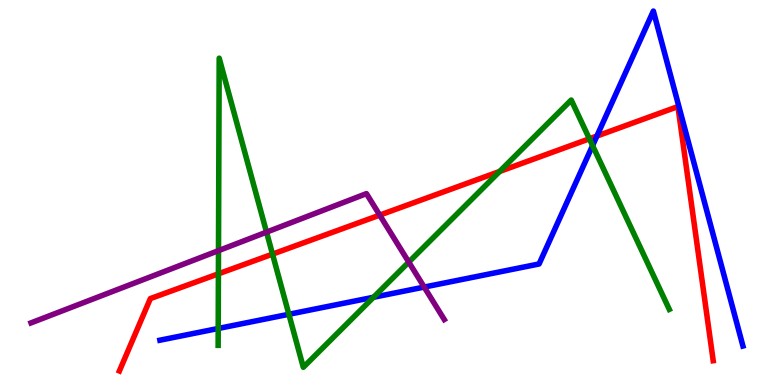[{'lines': ['blue', 'red'], 'intersections': [{'x': 7.7, 'y': 6.47}]}, {'lines': ['green', 'red'], 'intersections': [{'x': 2.82, 'y': 2.89}, {'x': 3.52, 'y': 3.4}, {'x': 6.45, 'y': 5.55}, {'x': 7.61, 'y': 6.4}]}, {'lines': ['purple', 'red'], 'intersections': [{'x': 4.9, 'y': 4.41}]}, {'lines': ['blue', 'green'], 'intersections': [{'x': 2.82, 'y': 1.47}, {'x': 3.73, 'y': 1.84}, {'x': 4.82, 'y': 2.28}, {'x': 7.65, 'y': 6.22}]}, {'lines': ['blue', 'purple'], 'intersections': [{'x': 5.47, 'y': 2.54}]}, {'lines': ['green', 'purple'], 'intersections': [{'x': 2.82, 'y': 3.49}, {'x': 3.44, 'y': 3.97}, {'x': 5.27, 'y': 3.19}]}]